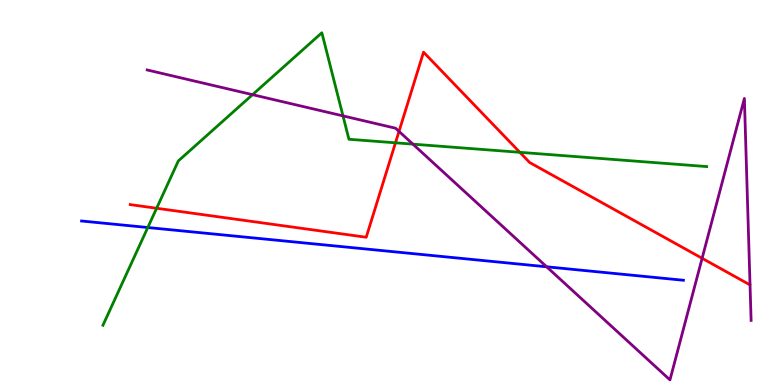[{'lines': ['blue', 'red'], 'intersections': []}, {'lines': ['green', 'red'], 'intersections': [{'x': 2.02, 'y': 4.59}, {'x': 5.1, 'y': 6.29}, {'x': 6.71, 'y': 6.04}]}, {'lines': ['purple', 'red'], 'intersections': [{'x': 5.15, 'y': 6.59}, {'x': 9.06, 'y': 3.29}]}, {'lines': ['blue', 'green'], 'intersections': [{'x': 1.91, 'y': 4.09}]}, {'lines': ['blue', 'purple'], 'intersections': [{'x': 7.05, 'y': 3.07}]}, {'lines': ['green', 'purple'], 'intersections': [{'x': 3.26, 'y': 7.54}, {'x': 4.43, 'y': 6.99}, {'x': 5.33, 'y': 6.26}]}]